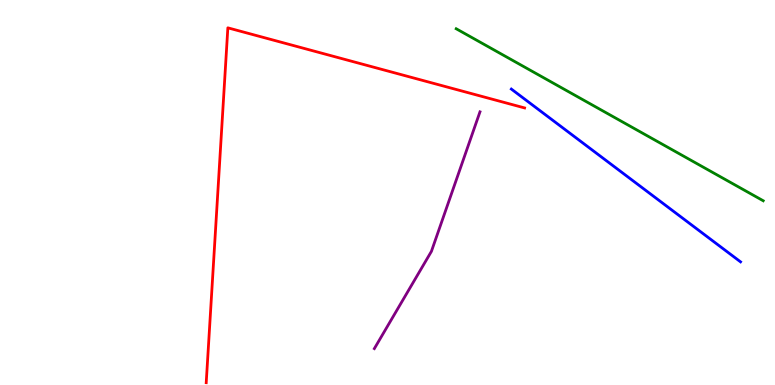[{'lines': ['blue', 'red'], 'intersections': []}, {'lines': ['green', 'red'], 'intersections': []}, {'lines': ['purple', 'red'], 'intersections': []}, {'lines': ['blue', 'green'], 'intersections': []}, {'lines': ['blue', 'purple'], 'intersections': []}, {'lines': ['green', 'purple'], 'intersections': []}]